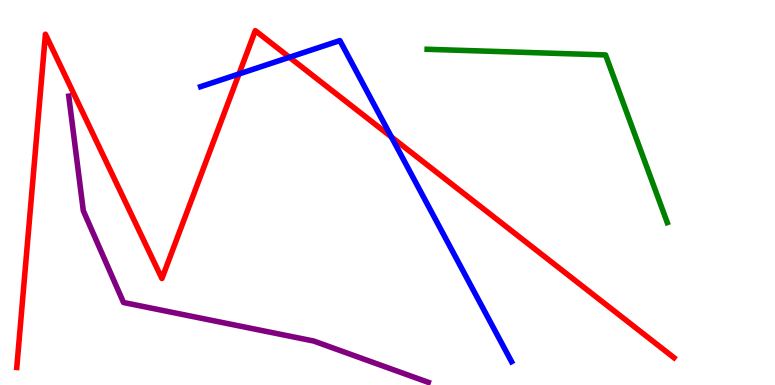[{'lines': ['blue', 'red'], 'intersections': [{'x': 3.08, 'y': 8.08}, {'x': 3.73, 'y': 8.51}, {'x': 5.05, 'y': 6.44}]}, {'lines': ['green', 'red'], 'intersections': []}, {'lines': ['purple', 'red'], 'intersections': []}, {'lines': ['blue', 'green'], 'intersections': []}, {'lines': ['blue', 'purple'], 'intersections': []}, {'lines': ['green', 'purple'], 'intersections': []}]